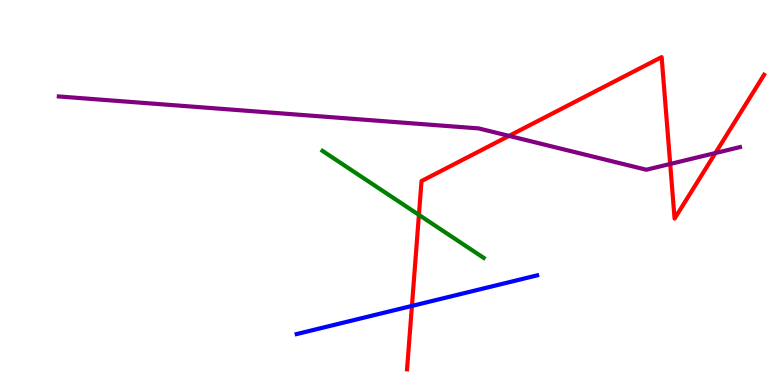[{'lines': ['blue', 'red'], 'intersections': [{'x': 5.32, 'y': 2.05}]}, {'lines': ['green', 'red'], 'intersections': [{'x': 5.41, 'y': 4.42}]}, {'lines': ['purple', 'red'], 'intersections': [{'x': 6.57, 'y': 6.47}, {'x': 8.65, 'y': 5.74}, {'x': 9.23, 'y': 6.03}]}, {'lines': ['blue', 'green'], 'intersections': []}, {'lines': ['blue', 'purple'], 'intersections': []}, {'lines': ['green', 'purple'], 'intersections': []}]